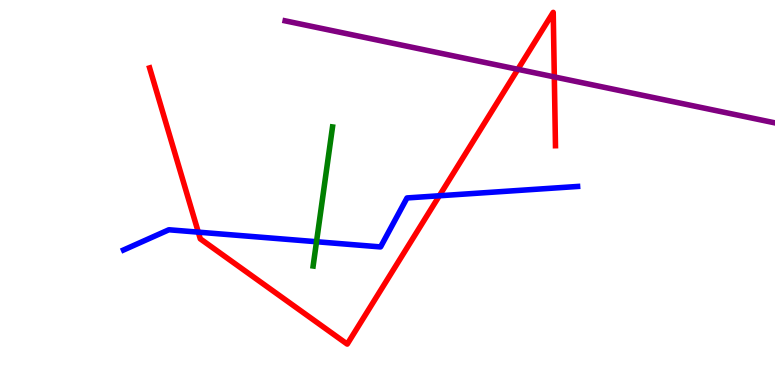[{'lines': ['blue', 'red'], 'intersections': [{'x': 2.56, 'y': 3.97}, {'x': 5.67, 'y': 4.92}]}, {'lines': ['green', 'red'], 'intersections': []}, {'lines': ['purple', 'red'], 'intersections': [{'x': 6.68, 'y': 8.2}, {'x': 7.15, 'y': 8.0}]}, {'lines': ['blue', 'green'], 'intersections': [{'x': 4.08, 'y': 3.72}]}, {'lines': ['blue', 'purple'], 'intersections': []}, {'lines': ['green', 'purple'], 'intersections': []}]